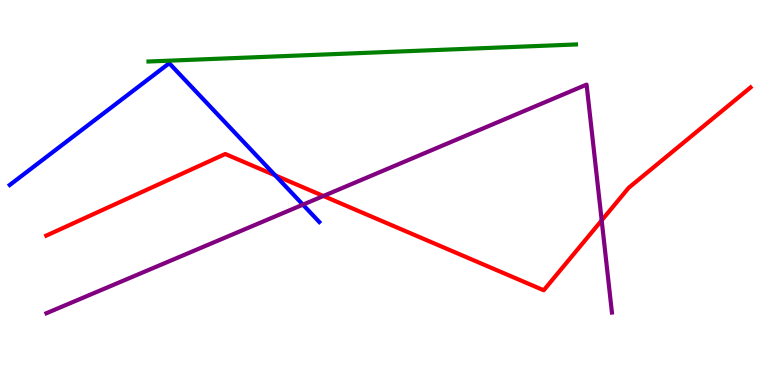[{'lines': ['blue', 'red'], 'intersections': [{'x': 3.55, 'y': 5.44}]}, {'lines': ['green', 'red'], 'intersections': []}, {'lines': ['purple', 'red'], 'intersections': [{'x': 4.17, 'y': 4.91}, {'x': 7.76, 'y': 4.28}]}, {'lines': ['blue', 'green'], 'intersections': []}, {'lines': ['blue', 'purple'], 'intersections': [{'x': 3.91, 'y': 4.68}]}, {'lines': ['green', 'purple'], 'intersections': []}]